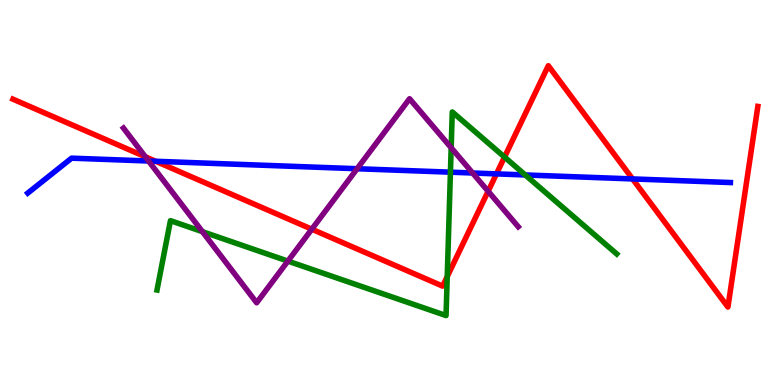[{'lines': ['blue', 'red'], 'intersections': [{'x': 2.01, 'y': 5.81}, {'x': 6.41, 'y': 5.48}, {'x': 8.16, 'y': 5.35}]}, {'lines': ['green', 'red'], 'intersections': [{'x': 5.77, 'y': 2.82}, {'x': 6.51, 'y': 5.92}]}, {'lines': ['purple', 'red'], 'intersections': [{'x': 1.88, 'y': 5.93}, {'x': 4.02, 'y': 4.05}, {'x': 6.3, 'y': 5.03}]}, {'lines': ['blue', 'green'], 'intersections': [{'x': 5.81, 'y': 5.53}, {'x': 6.78, 'y': 5.46}]}, {'lines': ['blue', 'purple'], 'intersections': [{'x': 1.92, 'y': 5.82}, {'x': 4.61, 'y': 5.62}, {'x': 6.1, 'y': 5.51}]}, {'lines': ['green', 'purple'], 'intersections': [{'x': 2.61, 'y': 3.98}, {'x': 3.71, 'y': 3.22}, {'x': 5.82, 'y': 6.16}]}]